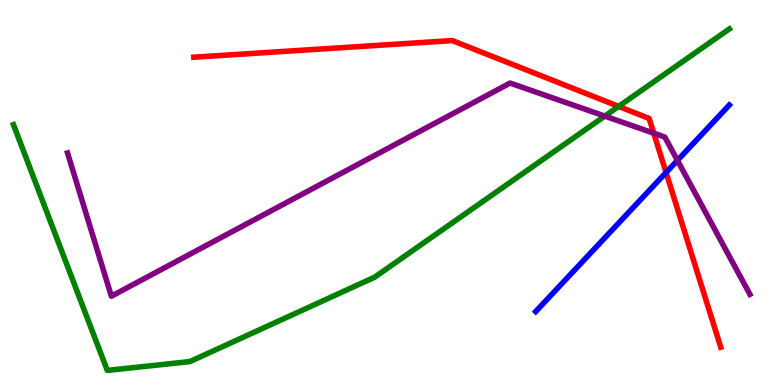[{'lines': ['blue', 'red'], 'intersections': [{'x': 8.59, 'y': 5.52}]}, {'lines': ['green', 'red'], 'intersections': [{'x': 7.98, 'y': 7.24}]}, {'lines': ['purple', 'red'], 'intersections': [{'x': 8.44, 'y': 6.54}]}, {'lines': ['blue', 'green'], 'intersections': []}, {'lines': ['blue', 'purple'], 'intersections': [{'x': 8.74, 'y': 5.83}]}, {'lines': ['green', 'purple'], 'intersections': [{'x': 7.8, 'y': 6.98}]}]